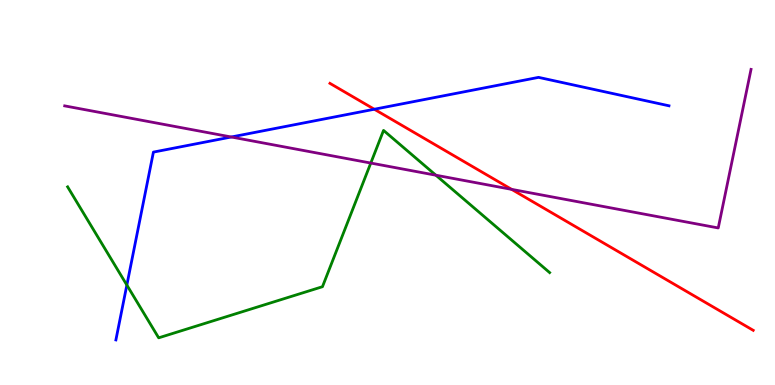[{'lines': ['blue', 'red'], 'intersections': [{'x': 4.83, 'y': 7.16}]}, {'lines': ['green', 'red'], 'intersections': []}, {'lines': ['purple', 'red'], 'intersections': [{'x': 6.6, 'y': 5.08}]}, {'lines': ['blue', 'green'], 'intersections': [{'x': 1.64, 'y': 2.6}]}, {'lines': ['blue', 'purple'], 'intersections': [{'x': 2.98, 'y': 6.44}]}, {'lines': ['green', 'purple'], 'intersections': [{'x': 4.78, 'y': 5.76}, {'x': 5.62, 'y': 5.45}]}]